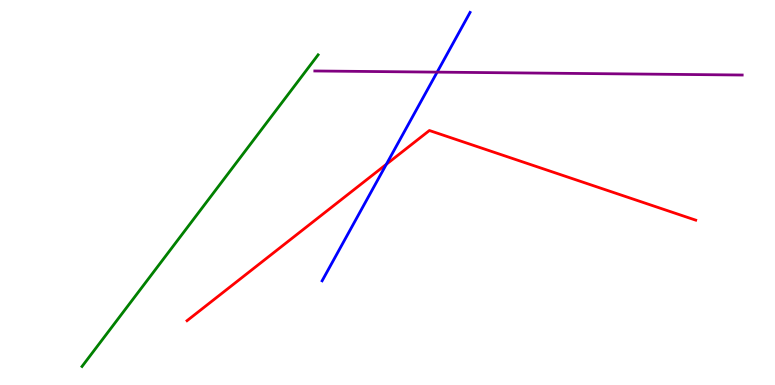[{'lines': ['blue', 'red'], 'intersections': [{'x': 4.99, 'y': 5.73}]}, {'lines': ['green', 'red'], 'intersections': []}, {'lines': ['purple', 'red'], 'intersections': []}, {'lines': ['blue', 'green'], 'intersections': []}, {'lines': ['blue', 'purple'], 'intersections': [{'x': 5.64, 'y': 8.13}]}, {'lines': ['green', 'purple'], 'intersections': []}]